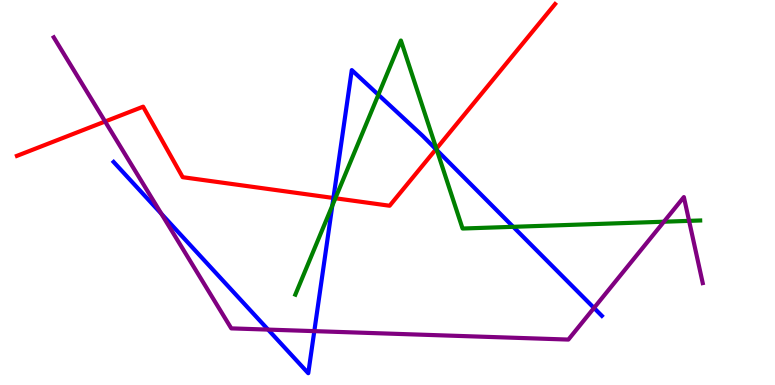[{'lines': ['blue', 'red'], 'intersections': [{'x': 4.3, 'y': 4.86}, {'x': 5.63, 'y': 6.12}]}, {'lines': ['green', 'red'], 'intersections': [{'x': 4.33, 'y': 4.85}, {'x': 5.63, 'y': 6.14}]}, {'lines': ['purple', 'red'], 'intersections': [{'x': 1.36, 'y': 6.84}]}, {'lines': ['blue', 'green'], 'intersections': [{'x': 4.29, 'y': 4.66}, {'x': 4.88, 'y': 7.54}, {'x': 5.64, 'y': 6.1}, {'x': 6.62, 'y': 4.11}]}, {'lines': ['blue', 'purple'], 'intersections': [{'x': 2.08, 'y': 4.45}, {'x': 3.46, 'y': 1.44}, {'x': 4.06, 'y': 1.4}, {'x': 7.66, 'y': 2.0}]}, {'lines': ['green', 'purple'], 'intersections': [{'x': 8.57, 'y': 4.24}, {'x': 8.89, 'y': 4.26}]}]